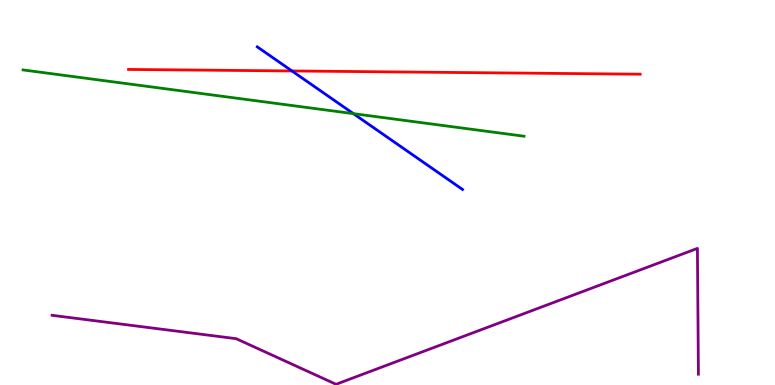[{'lines': ['blue', 'red'], 'intersections': [{'x': 3.77, 'y': 8.16}]}, {'lines': ['green', 'red'], 'intersections': []}, {'lines': ['purple', 'red'], 'intersections': []}, {'lines': ['blue', 'green'], 'intersections': [{'x': 4.56, 'y': 7.05}]}, {'lines': ['blue', 'purple'], 'intersections': []}, {'lines': ['green', 'purple'], 'intersections': []}]